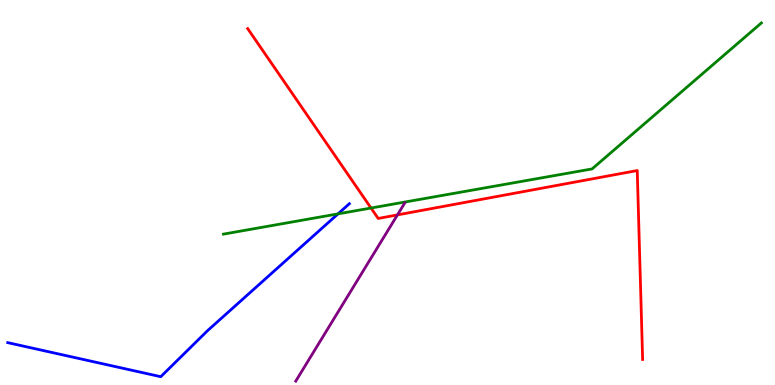[{'lines': ['blue', 'red'], 'intersections': []}, {'lines': ['green', 'red'], 'intersections': [{'x': 4.79, 'y': 4.6}]}, {'lines': ['purple', 'red'], 'intersections': [{'x': 5.13, 'y': 4.42}]}, {'lines': ['blue', 'green'], 'intersections': [{'x': 4.36, 'y': 4.45}]}, {'lines': ['blue', 'purple'], 'intersections': []}, {'lines': ['green', 'purple'], 'intersections': []}]